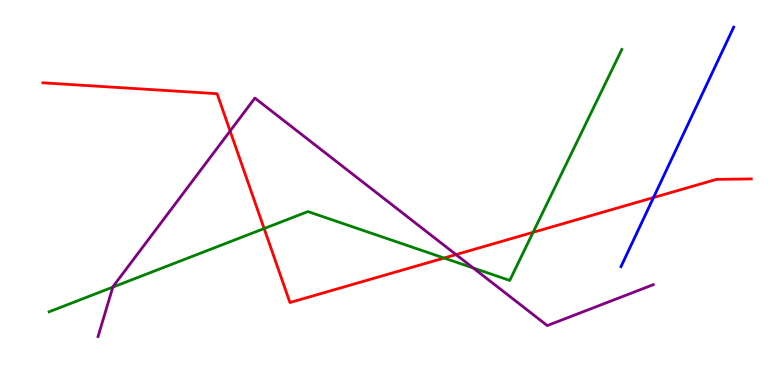[{'lines': ['blue', 'red'], 'intersections': [{'x': 8.43, 'y': 4.87}]}, {'lines': ['green', 'red'], 'intersections': [{'x': 3.41, 'y': 4.06}, {'x': 5.73, 'y': 3.3}, {'x': 6.88, 'y': 3.97}]}, {'lines': ['purple', 'red'], 'intersections': [{'x': 2.97, 'y': 6.6}, {'x': 5.88, 'y': 3.39}]}, {'lines': ['blue', 'green'], 'intersections': []}, {'lines': ['blue', 'purple'], 'intersections': []}, {'lines': ['green', 'purple'], 'intersections': [{'x': 1.46, 'y': 2.54}, {'x': 6.11, 'y': 3.04}]}]